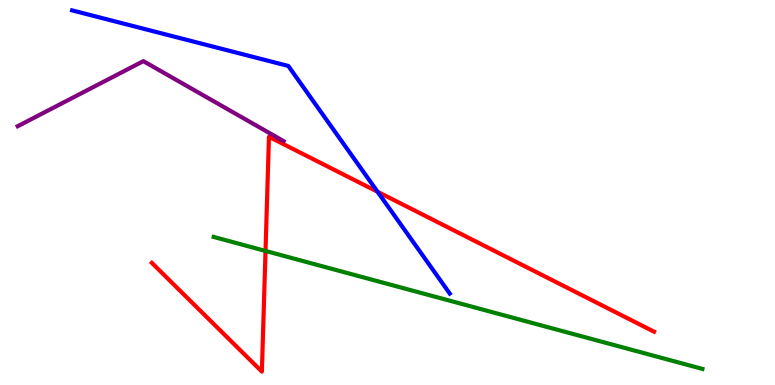[{'lines': ['blue', 'red'], 'intersections': [{'x': 4.87, 'y': 5.02}]}, {'lines': ['green', 'red'], 'intersections': [{'x': 3.43, 'y': 3.48}]}, {'lines': ['purple', 'red'], 'intersections': []}, {'lines': ['blue', 'green'], 'intersections': []}, {'lines': ['blue', 'purple'], 'intersections': []}, {'lines': ['green', 'purple'], 'intersections': []}]